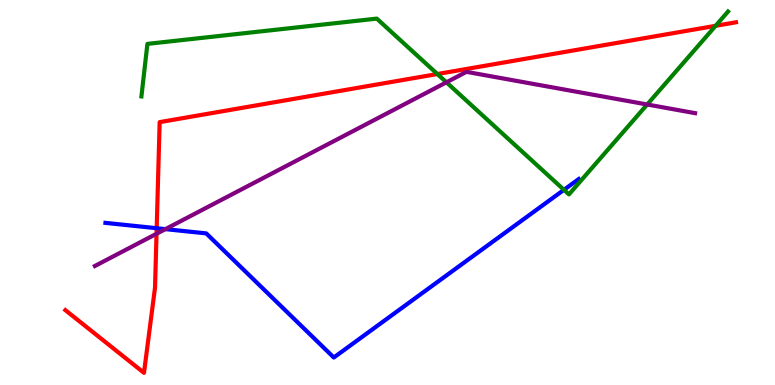[{'lines': ['blue', 'red'], 'intersections': [{'x': 2.02, 'y': 4.07}]}, {'lines': ['green', 'red'], 'intersections': [{'x': 5.64, 'y': 8.08}, {'x': 9.23, 'y': 9.33}]}, {'lines': ['purple', 'red'], 'intersections': [{'x': 2.02, 'y': 3.93}]}, {'lines': ['blue', 'green'], 'intersections': [{'x': 7.28, 'y': 5.07}]}, {'lines': ['blue', 'purple'], 'intersections': [{'x': 2.13, 'y': 4.05}]}, {'lines': ['green', 'purple'], 'intersections': [{'x': 5.76, 'y': 7.86}, {'x': 8.35, 'y': 7.29}]}]